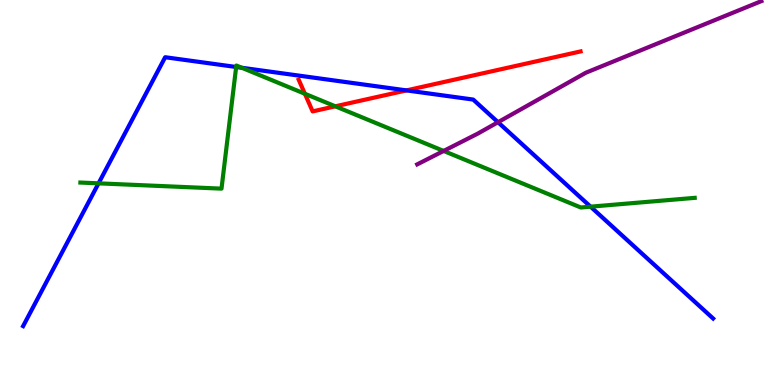[{'lines': ['blue', 'red'], 'intersections': [{'x': 5.24, 'y': 7.65}]}, {'lines': ['green', 'red'], 'intersections': [{'x': 3.93, 'y': 7.56}, {'x': 4.33, 'y': 7.24}]}, {'lines': ['purple', 'red'], 'intersections': []}, {'lines': ['blue', 'green'], 'intersections': [{'x': 1.27, 'y': 5.24}, {'x': 3.05, 'y': 8.26}, {'x': 3.12, 'y': 8.24}, {'x': 7.62, 'y': 4.63}]}, {'lines': ['blue', 'purple'], 'intersections': [{'x': 6.43, 'y': 6.83}]}, {'lines': ['green', 'purple'], 'intersections': [{'x': 5.72, 'y': 6.08}]}]